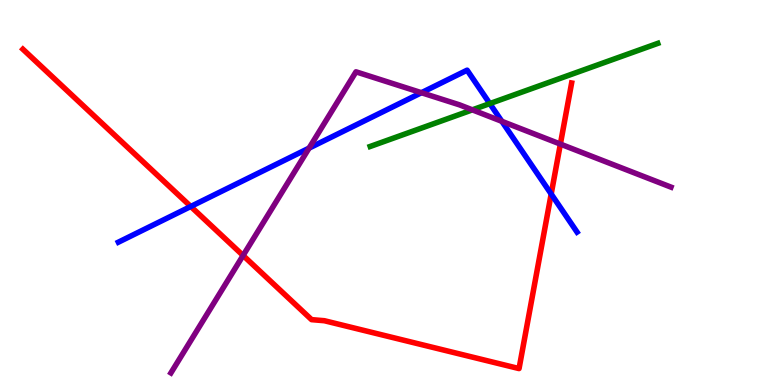[{'lines': ['blue', 'red'], 'intersections': [{'x': 2.46, 'y': 4.64}, {'x': 7.11, 'y': 4.96}]}, {'lines': ['green', 'red'], 'intersections': []}, {'lines': ['purple', 'red'], 'intersections': [{'x': 3.14, 'y': 3.36}, {'x': 7.23, 'y': 6.26}]}, {'lines': ['blue', 'green'], 'intersections': [{'x': 6.32, 'y': 7.31}]}, {'lines': ['blue', 'purple'], 'intersections': [{'x': 3.99, 'y': 6.15}, {'x': 5.44, 'y': 7.59}, {'x': 6.48, 'y': 6.85}]}, {'lines': ['green', 'purple'], 'intersections': [{'x': 6.09, 'y': 7.15}]}]